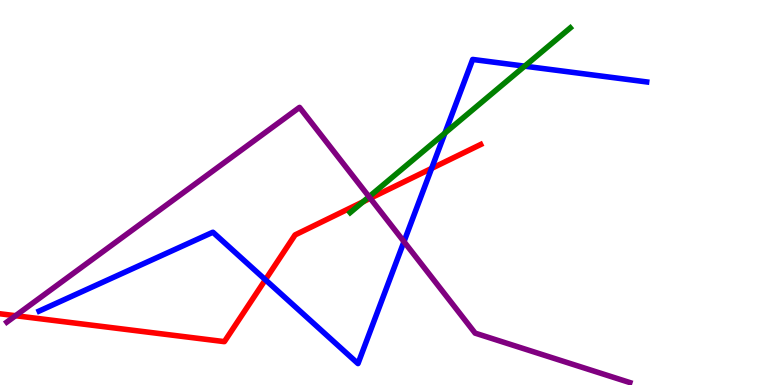[{'lines': ['blue', 'red'], 'intersections': [{'x': 3.42, 'y': 2.73}, {'x': 5.57, 'y': 5.63}]}, {'lines': ['green', 'red'], 'intersections': [{'x': 4.68, 'y': 4.76}]}, {'lines': ['purple', 'red'], 'intersections': [{'x': 0.201, 'y': 1.8}, {'x': 4.78, 'y': 4.85}]}, {'lines': ['blue', 'green'], 'intersections': [{'x': 5.74, 'y': 6.54}, {'x': 6.77, 'y': 8.28}]}, {'lines': ['blue', 'purple'], 'intersections': [{'x': 5.21, 'y': 3.72}]}, {'lines': ['green', 'purple'], 'intersections': [{'x': 4.76, 'y': 4.89}]}]